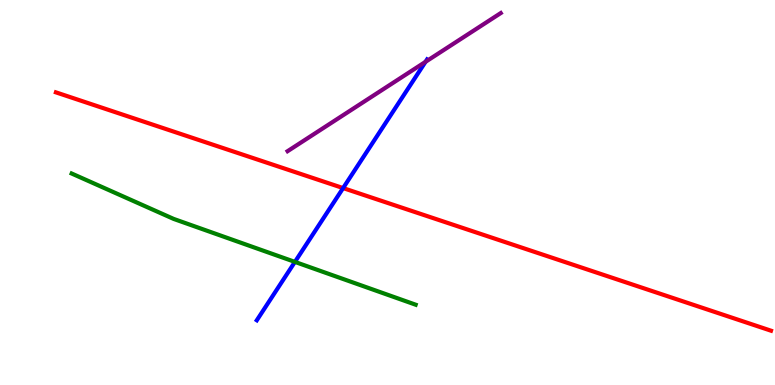[{'lines': ['blue', 'red'], 'intersections': [{'x': 4.43, 'y': 5.11}]}, {'lines': ['green', 'red'], 'intersections': []}, {'lines': ['purple', 'red'], 'intersections': []}, {'lines': ['blue', 'green'], 'intersections': [{'x': 3.81, 'y': 3.2}]}, {'lines': ['blue', 'purple'], 'intersections': [{'x': 5.49, 'y': 8.39}]}, {'lines': ['green', 'purple'], 'intersections': []}]